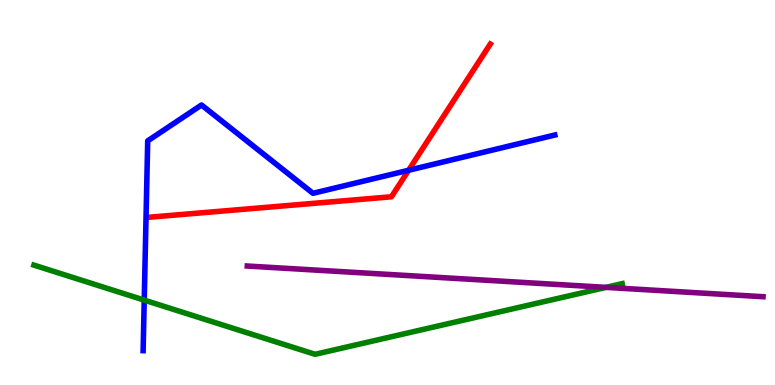[{'lines': ['blue', 'red'], 'intersections': [{'x': 5.27, 'y': 5.58}]}, {'lines': ['green', 'red'], 'intersections': []}, {'lines': ['purple', 'red'], 'intersections': []}, {'lines': ['blue', 'green'], 'intersections': [{'x': 1.86, 'y': 2.21}]}, {'lines': ['blue', 'purple'], 'intersections': []}, {'lines': ['green', 'purple'], 'intersections': [{'x': 7.82, 'y': 2.54}]}]